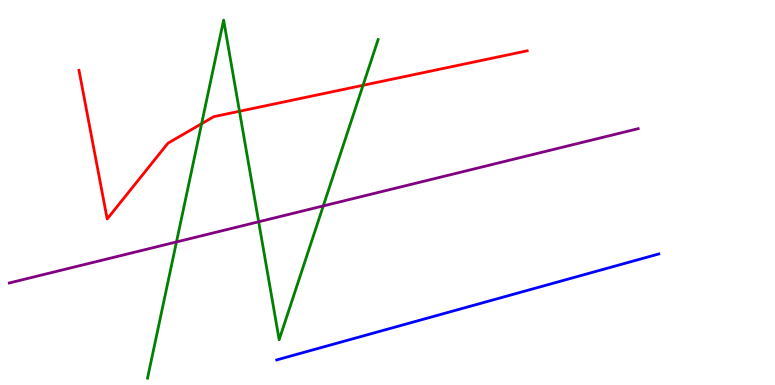[{'lines': ['blue', 'red'], 'intersections': []}, {'lines': ['green', 'red'], 'intersections': [{'x': 2.6, 'y': 6.79}, {'x': 3.09, 'y': 7.11}, {'x': 4.68, 'y': 7.78}]}, {'lines': ['purple', 'red'], 'intersections': []}, {'lines': ['blue', 'green'], 'intersections': []}, {'lines': ['blue', 'purple'], 'intersections': []}, {'lines': ['green', 'purple'], 'intersections': [{'x': 2.28, 'y': 3.72}, {'x': 3.34, 'y': 4.24}, {'x': 4.17, 'y': 4.65}]}]